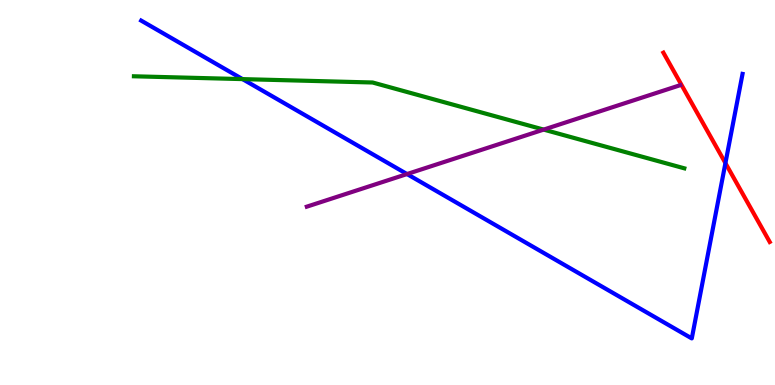[{'lines': ['blue', 'red'], 'intersections': [{'x': 9.36, 'y': 5.76}]}, {'lines': ['green', 'red'], 'intersections': []}, {'lines': ['purple', 'red'], 'intersections': []}, {'lines': ['blue', 'green'], 'intersections': [{'x': 3.13, 'y': 7.95}]}, {'lines': ['blue', 'purple'], 'intersections': [{'x': 5.25, 'y': 5.48}]}, {'lines': ['green', 'purple'], 'intersections': [{'x': 7.02, 'y': 6.63}]}]